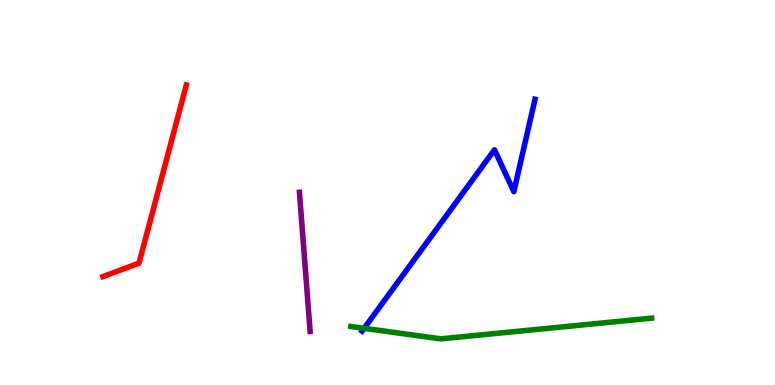[{'lines': ['blue', 'red'], 'intersections': []}, {'lines': ['green', 'red'], 'intersections': []}, {'lines': ['purple', 'red'], 'intersections': []}, {'lines': ['blue', 'green'], 'intersections': [{'x': 4.7, 'y': 1.47}]}, {'lines': ['blue', 'purple'], 'intersections': []}, {'lines': ['green', 'purple'], 'intersections': []}]